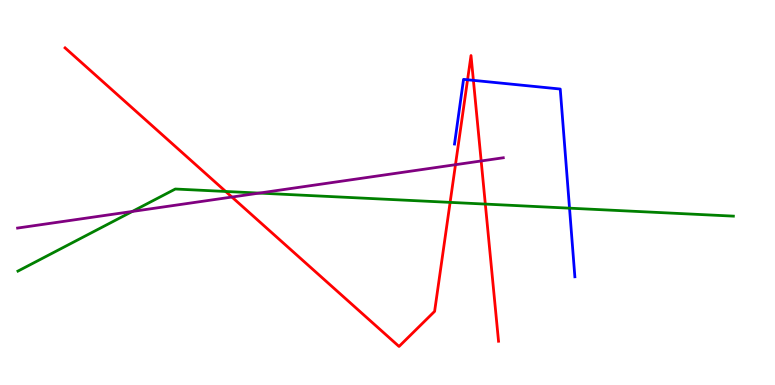[{'lines': ['blue', 'red'], 'intersections': [{'x': 6.03, 'y': 7.93}, {'x': 6.11, 'y': 7.91}]}, {'lines': ['green', 'red'], 'intersections': [{'x': 2.91, 'y': 5.03}, {'x': 5.81, 'y': 4.74}, {'x': 6.26, 'y': 4.7}]}, {'lines': ['purple', 'red'], 'intersections': [{'x': 2.99, 'y': 4.88}, {'x': 5.88, 'y': 5.72}, {'x': 6.21, 'y': 5.82}]}, {'lines': ['blue', 'green'], 'intersections': [{'x': 7.35, 'y': 4.59}]}, {'lines': ['blue', 'purple'], 'intersections': []}, {'lines': ['green', 'purple'], 'intersections': [{'x': 1.71, 'y': 4.51}, {'x': 3.34, 'y': 4.98}]}]